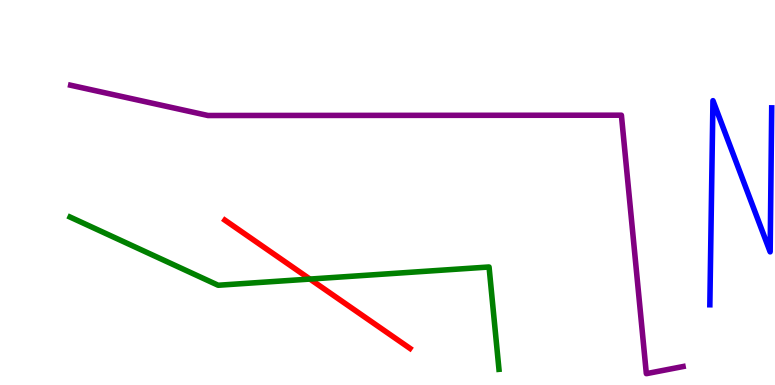[{'lines': ['blue', 'red'], 'intersections': []}, {'lines': ['green', 'red'], 'intersections': [{'x': 4.0, 'y': 2.75}]}, {'lines': ['purple', 'red'], 'intersections': []}, {'lines': ['blue', 'green'], 'intersections': []}, {'lines': ['blue', 'purple'], 'intersections': []}, {'lines': ['green', 'purple'], 'intersections': []}]